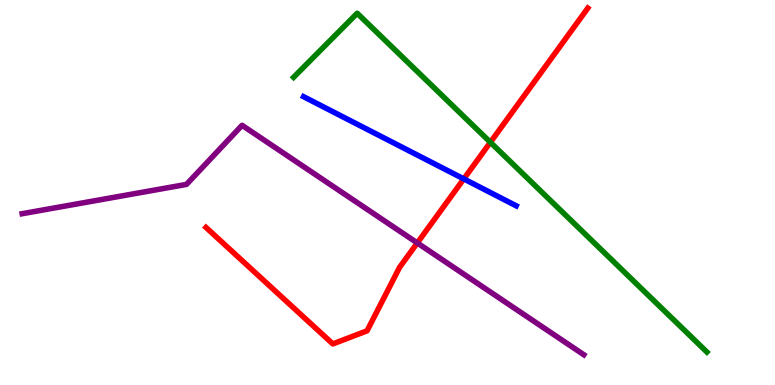[{'lines': ['blue', 'red'], 'intersections': [{'x': 5.98, 'y': 5.35}]}, {'lines': ['green', 'red'], 'intersections': [{'x': 6.33, 'y': 6.3}]}, {'lines': ['purple', 'red'], 'intersections': [{'x': 5.38, 'y': 3.69}]}, {'lines': ['blue', 'green'], 'intersections': []}, {'lines': ['blue', 'purple'], 'intersections': []}, {'lines': ['green', 'purple'], 'intersections': []}]